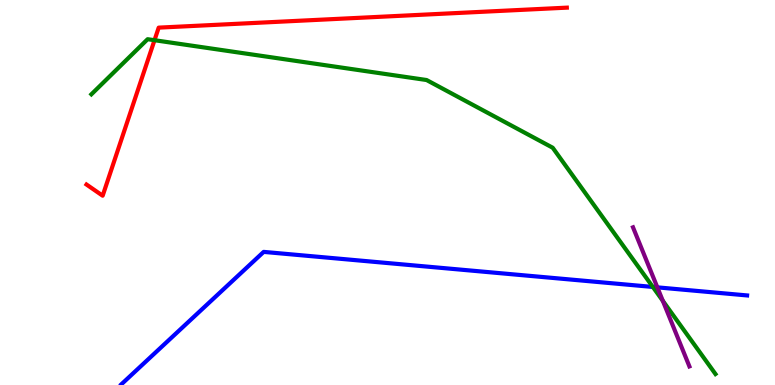[{'lines': ['blue', 'red'], 'intersections': []}, {'lines': ['green', 'red'], 'intersections': [{'x': 1.99, 'y': 8.96}]}, {'lines': ['purple', 'red'], 'intersections': []}, {'lines': ['blue', 'green'], 'intersections': [{'x': 8.42, 'y': 2.55}]}, {'lines': ['blue', 'purple'], 'intersections': [{'x': 8.48, 'y': 2.54}]}, {'lines': ['green', 'purple'], 'intersections': [{'x': 8.55, 'y': 2.19}]}]